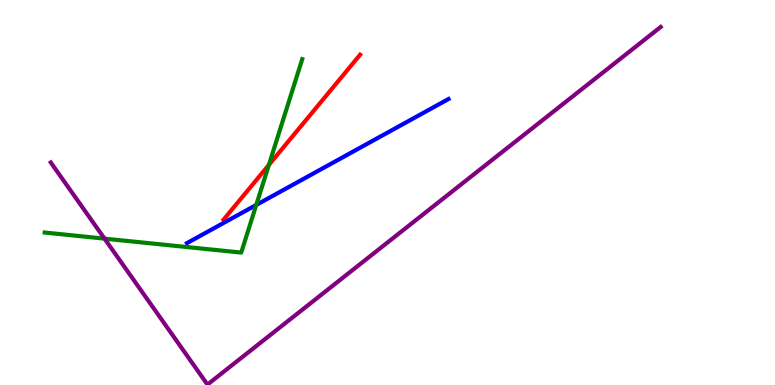[{'lines': ['blue', 'red'], 'intersections': []}, {'lines': ['green', 'red'], 'intersections': [{'x': 3.47, 'y': 5.72}]}, {'lines': ['purple', 'red'], 'intersections': []}, {'lines': ['blue', 'green'], 'intersections': [{'x': 3.31, 'y': 4.68}]}, {'lines': ['blue', 'purple'], 'intersections': []}, {'lines': ['green', 'purple'], 'intersections': [{'x': 1.35, 'y': 3.8}]}]